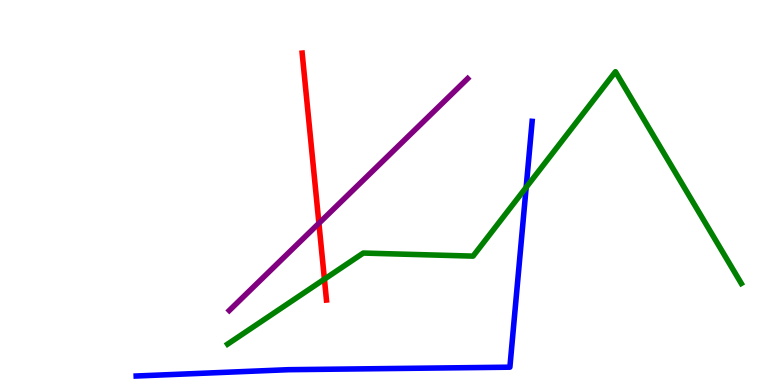[{'lines': ['blue', 'red'], 'intersections': []}, {'lines': ['green', 'red'], 'intersections': [{'x': 4.19, 'y': 2.75}]}, {'lines': ['purple', 'red'], 'intersections': [{'x': 4.12, 'y': 4.2}]}, {'lines': ['blue', 'green'], 'intersections': [{'x': 6.79, 'y': 5.13}]}, {'lines': ['blue', 'purple'], 'intersections': []}, {'lines': ['green', 'purple'], 'intersections': []}]